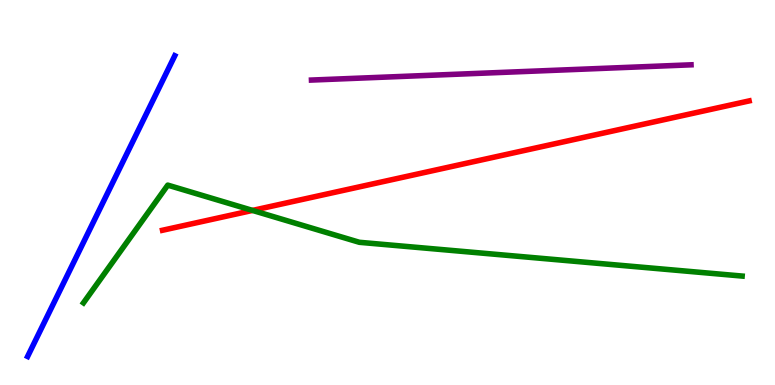[{'lines': ['blue', 'red'], 'intersections': []}, {'lines': ['green', 'red'], 'intersections': [{'x': 3.26, 'y': 4.53}]}, {'lines': ['purple', 'red'], 'intersections': []}, {'lines': ['blue', 'green'], 'intersections': []}, {'lines': ['blue', 'purple'], 'intersections': []}, {'lines': ['green', 'purple'], 'intersections': []}]